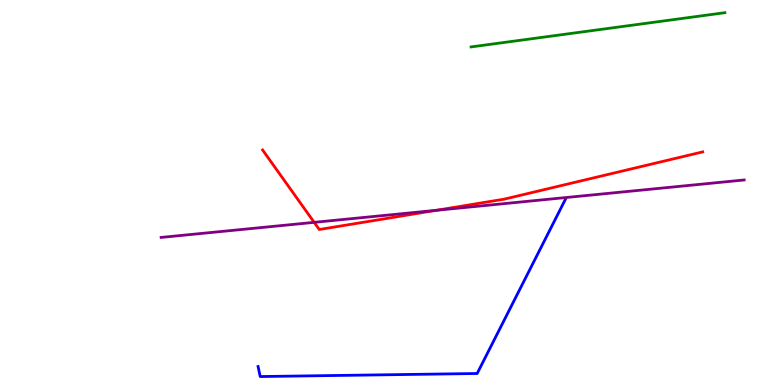[{'lines': ['blue', 'red'], 'intersections': []}, {'lines': ['green', 'red'], 'intersections': []}, {'lines': ['purple', 'red'], 'intersections': [{'x': 4.05, 'y': 4.22}, {'x': 5.63, 'y': 4.54}]}, {'lines': ['blue', 'green'], 'intersections': []}, {'lines': ['blue', 'purple'], 'intersections': []}, {'lines': ['green', 'purple'], 'intersections': []}]